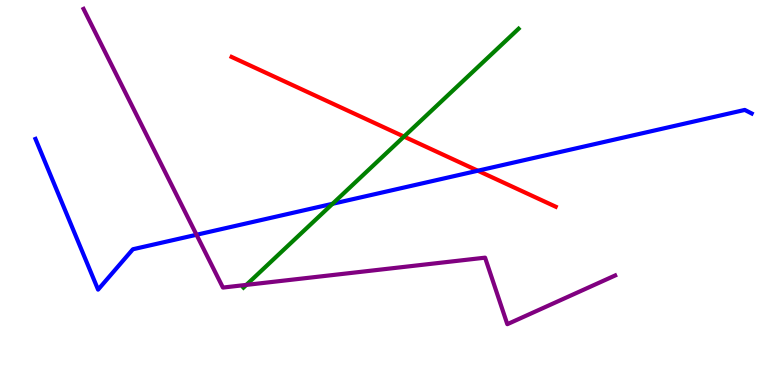[{'lines': ['blue', 'red'], 'intersections': [{'x': 6.17, 'y': 5.57}]}, {'lines': ['green', 'red'], 'intersections': [{'x': 5.21, 'y': 6.45}]}, {'lines': ['purple', 'red'], 'intersections': []}, {'lines': ['blue', 'green'], 'intersections': [{'x': 4.29, 'y': 4.71}]}, {'lines': ['blue', 'purple'], 'intersections': [{'x': 2.54, 'y': 3.9}]}, {'lines': ['green', 'purple'], 'intersections': [{'x': 3.18, 'y': 2.6}]}]